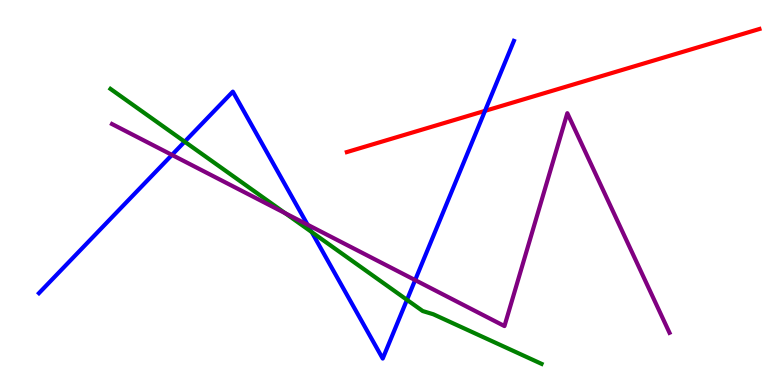[{'lines': ['blue', 'red'], 'intersections': [{'x': 6.26, 'y': 7.12}]}, {'lines': ['green', 'red'], 'intersections': []}, {'lines': ['purple', 'red'], 'intersections': []}, {'lines': ['blue', 'green'], 'intersections': [{'x': 2.38, 'y': 6.32}, {'x': 4.02, 'y': 3.97}, {'x': 5.25, 'y': 2.21}]}, {'lines': ['blue', 'purple'], 'intersections': [{'x': 2.22, 'y': 5.98}, {'x': 3.97, 'y': 4.16}, {'x': 5.36, 'y': 2.72}]}, {'lines': ['green', 'purple'], 'intersections': [{'x': 3.68, 'y': 4.46}]}]